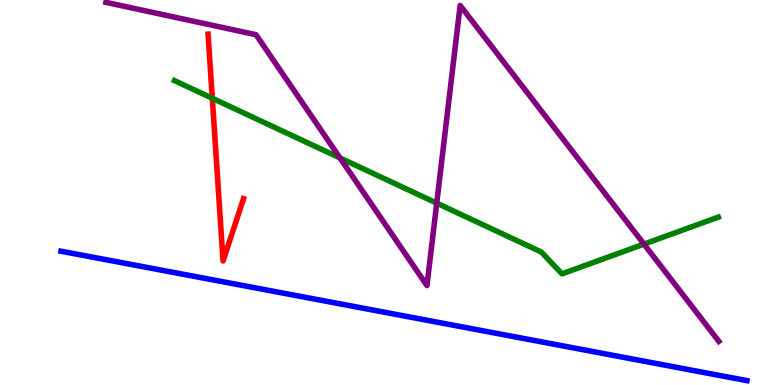[{'lines': ['blue', 'red'], 'intersections': []}, {'lines': ['green', 'red'], 'intersections': [{'x': 2.74, 'y': 7.45}]}, {'lines': ['purple', 'red'], 'intersections': []}, {'lines': ['blue', 'green'], 'intersections': []}, {'lines': ['blue', 'purple'], 'intersections': []}, {'lines': ['green', 'purple'], 'intersections': [{'x': 4.39, 'y': 5.9}, {'x': 5.64, 'y': 4.72}, {'x': 8.31, 'y': 3.66}]}]